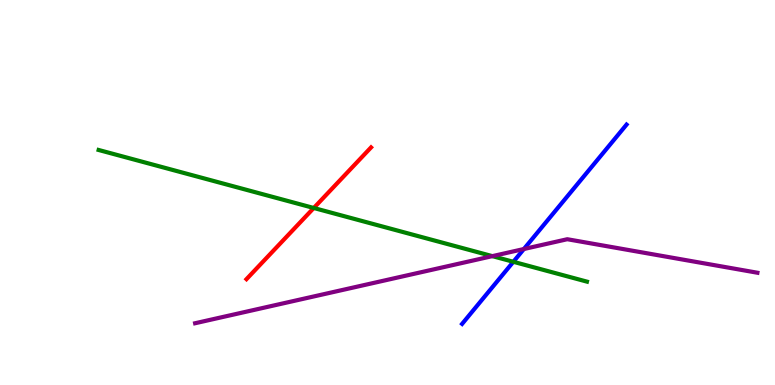[{'lines': ['blue', 'red'], 'intersections': []}, {'lines': ['green', 'red'], 'intersections': [{'x': 4.05, 'y': 4.6}]}, {'lines': ['purple', 'red'], 'intersections': []}, {'lines': ['blue', 'green'], 'intersections': [{'x': 6.62, 'y': 3.2}]}, {'lines': ['blue', 'purple'], 'intersections': [{'x': 6.76, 'y': 3.53}]}, {'lines': ['green', 'purple'], 'intersections': [{'x': 6.35, 'y': 3.35}]}]